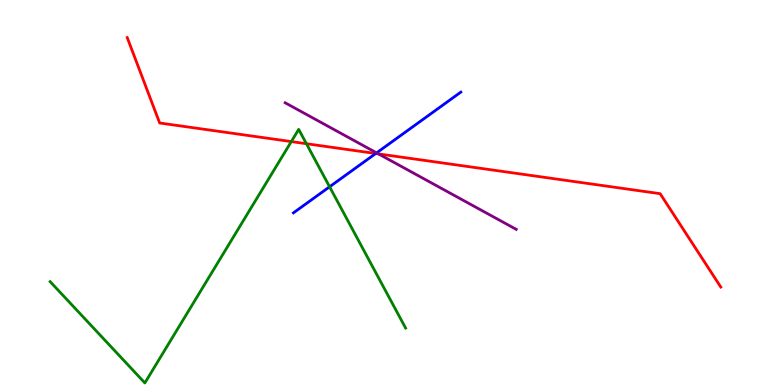[{'lines': ['blue', 'red'], 'intersections': [{'x': 4.85, 'y': 6.01}]}, {'lines': ['green', 'red'], 'intersections': [{'x': 3.76, 'y': 6.32}, {'x': 3.95, 'y': 6.27}]}, {'lines': ['purple', 'red'], 'intersections': [{'x': 4.88, 'y': 6.0}]}, {'lines': ['blue', 'green'], 'intersections': [{'x': 4.25, 'y': 5.15}]}, {'lines': ['blue', 'purple'], 'intersections': [{'x': 4.86, 'y': 6.03}]}, {'lines': ['green', 'purple'], 'intersections': []}]